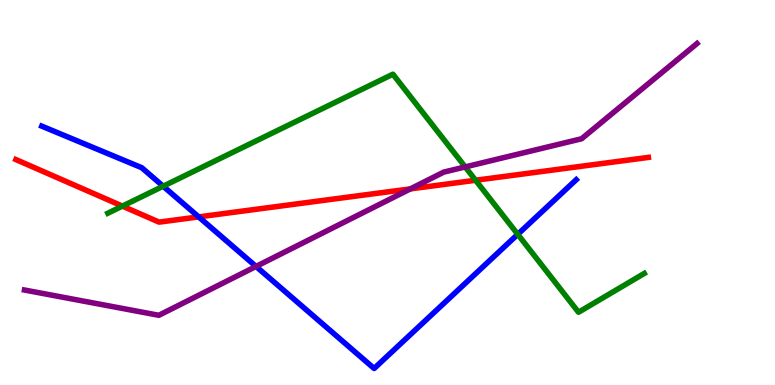[{'lines': ['blue', 'red'], 'intersections': [{'x': 2.56, 'y': 4.37}]}, {'lines': ['green', 'red'], 'intersections': [{'x': 1.58, 'y': 4.65}, {'x': 6.14, 'y': 5.32}]}, {'lines': ['purple', 'red'], 'intersections': [{'x': 5.3, 'y': 5.09}]}, {'lines': ['blue', 'green'], 'intersections': [{'x': 2.11, 'y': 5.16}, {'x': 6.68, 'y': 3.91}]}, {'lines': ['blue', 'purple'], 'intersections': [{'x': 3.3, 'y': 3.08}]}, {'lines': ['green', 'purple'], 'intersections': [{'x': 6.0, 'y': 5.66}]}]